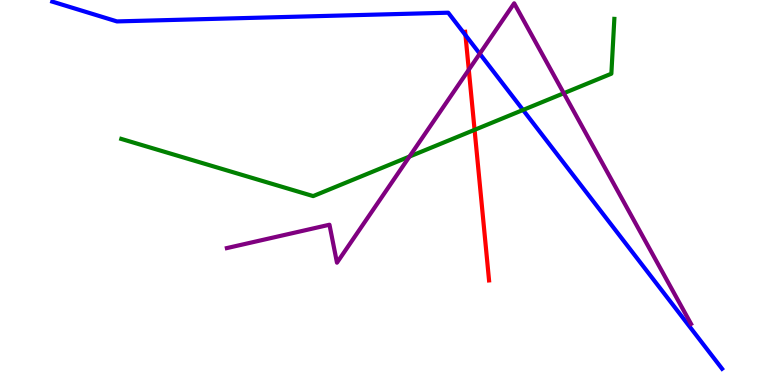[{'lines': ['blue', 'red'], 'intersections': [{'x': 6.01, 'y': 9.09}]}, {'lines': ['green', 'red'], 'intersections': [{'x': 6.12, 'y': 6.63}]}, {'lines': ['purple', 'red'], 'intersections': [{'x': 6.05, 'y': 8.19}]}, {'lines': ['blue', 'green'], 'intersections': [{'x': 6.75, 'y': 7.14}]}, {'lines': ['blue', 'purple'], 'intersections': [{'x': 6.19, 'y': 8.61}]}, {'lines': ['green', 'purple'], 'intersections': [{'x': 5.28, 'y': 5.93}, {'x': 7.27, 'y': 7.58}]}]